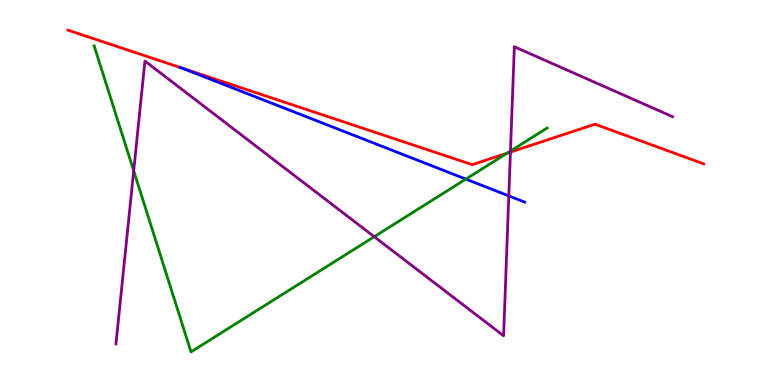[{'lines': ['blue', 'red'], 'intersections': [{'x': 2.34, 'y': 8.24}]}, {'lines': ['green', 'red'], 'intersections': [{'x': 6.54, 'y': 6.02}]}, {'lines': ['purple', 'red'], 'intersections': [{'x': 6.59, 'y': 6.05}]}, {'lines': ['blue', 'green'], 'intersections': [{'x': 6.01, 'y': 5.35}]}, {'lines': ['blue', 'purple'], 'intersections': [{'x': 6.57, 'y': 4.91}]}, {'lines': ['green', 'purple'], 'intersections': [{'x': 1.73, 'y': 5.56}, {'x': 4.83, 'y': 3.85}, {'x': 6.59, 'y': 6.08}]}]